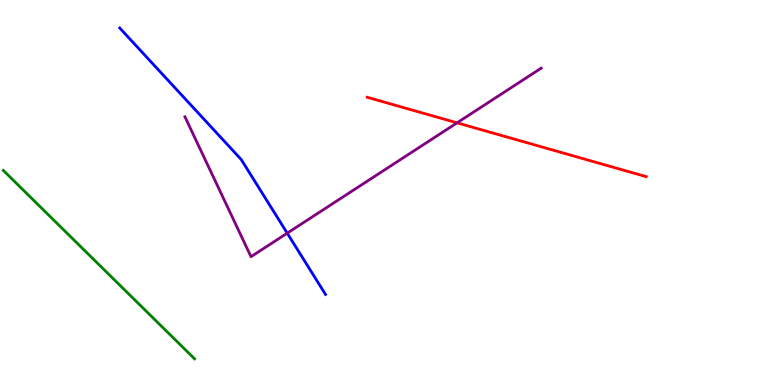[{'lines': ['blue', 'red'], 'intersections': []}, {'lines': ['green', 'red'], 'intersections': []}, {'lines': ['purple', 'red'], 'intersections': [{'x': 5.9, 'y': 6.81}]}, {'lines': ['blue', 'green'], 'intersections': []}, {'lines': ['blue', 'purple'], 'intersections': [{'x': 3.71, 'y': 3.94}]}, {'lines': ['green', 'purple'], 'intersections': []}]